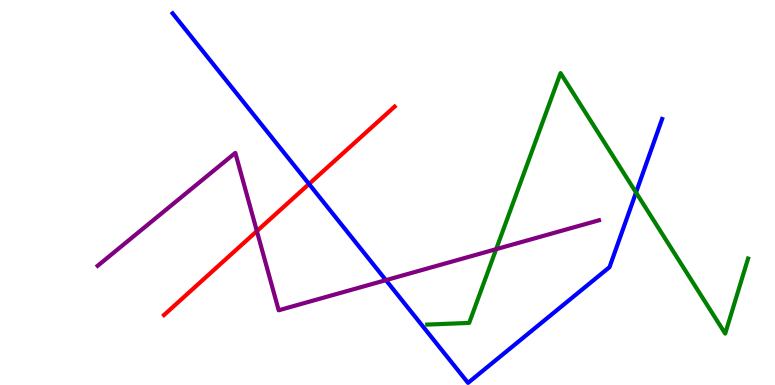[{'lines': ['blue', 'red'], 'intersections': [{'x': 3.99, 'y': 5.22}]}, {'lines': ['green', 'red'], 'intersections': []}, {'lines': ['purple', 'red'], 'intersections': [{'x': 3.31, 'y': 4.0}]}, {'lines': ['blue', 'green'], 'intersections': [{'x': 8.21, 'y': 5.0}]}, {'lines': ['blue', 'purple'], 'intersections': [{'x': 4.98, 'y': 2.72}]}, {'lines': ['green', 'purple'], 'intersections': [{'x': 6.4, 'y': 3.53}]}]